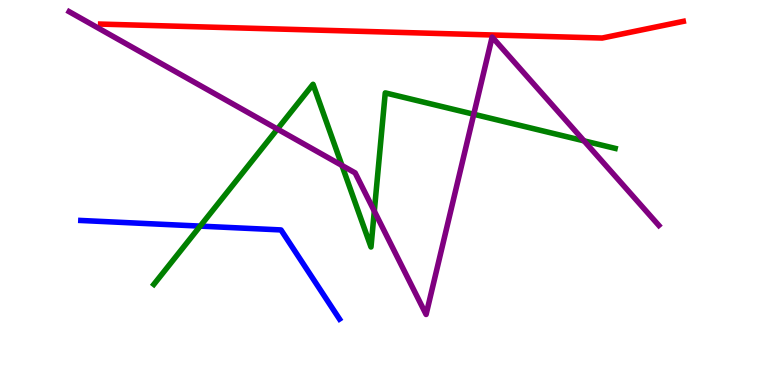[{'lines': ['blue', 'red'], 'intersections': []}, {'lines': ['green', 'red'], 'intersections': []}, {'lines': ['purple', 'red'], 'intersections': []}, {'lines': ['blue', 'green'], 'intersections': [{'x': 2.58, 'y': 4.13}]}, {'lines': ['blue', 'purple'], 'intersections': []}, {'lines': ['green', 'purple'], 'intersections': [{'x': 3.58, 'y': 6.65}, {'x': 4.41, 'y': 5.7}, {'x': 4.83, 'y': 4.52}, {'x': 6.11, 'y': 7.03}, {'x': 7.54, 'y': 6.34}]}]